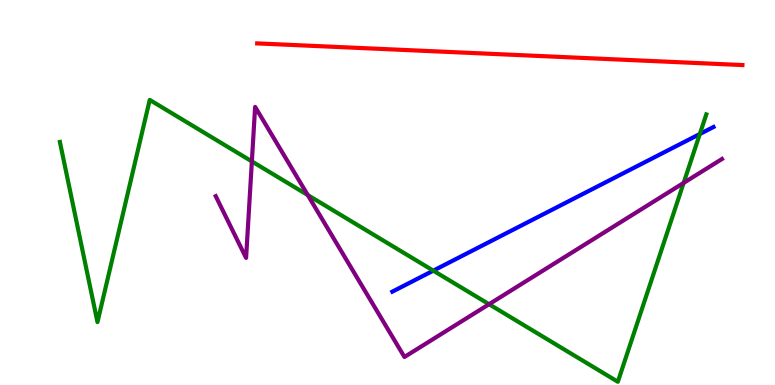[{'lines': ['blue', 'red'], 'intersections': []}, {'lines': ['green', 'red'], 'intersections': []}, {'lines': ['purple', 'red'], 'intersections': []}, {'lines': ['blue', 'green'], 'intersections': [{'x': 5.59, 'y': 2.97}, {'x': 9.03, 'y': 6.52}]}, {'lines': ['blue', 'purple'], 'intersections': []}, {'lines': ['green', 'purple'], 'intersections': [{'x': 3.25, 'y': 5.81}, {'x': 3.97, 'y': 4.93}, {'x': 6.31, 'y': 2.1}, {'x': 8.82, 'y': 5.25}]}]